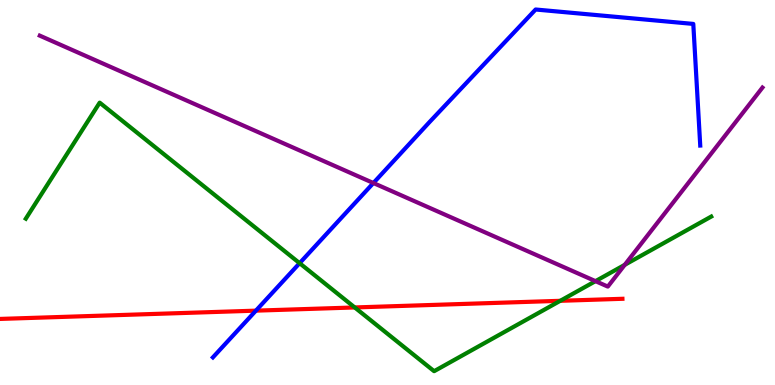[{'lines': ['blue', 'red'], 'intersections': [{'x': 3.3, 'y': 1.93}]}, {'lines': ['green', 'red'], 'intersections': [{'x': 4.58, 'y': 2.01}, {'x': 7.23, 'y': 2.19}]}, {'lines': ['purple', 'red'], 'intersections': []}, {'lines': ['blue', 'green'], 'intersections': [{'x': 3.87, 'y': 3.16}]}, {'lines': ['blue', 'purple'], 'intersections': [{'x': 4.82, 'y': 5.25}]}, {'lines': ['green', 'purple'], 'intersections': [{'x': 7.68, 'y': 2.7}, {'x': 8.06, 'y': 3.12}]}]